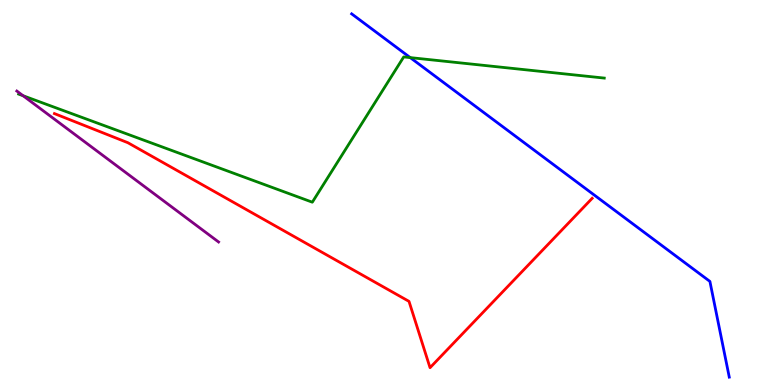[{'lines': ['blue', 'red'], 'intersections': []}, {'lines': ['green', 'red'], 'intersections': []}, {'lines': ['purple', 'red'], 'intersections': []}, {'lines': ['blue', 'green'], 'intersections': [{'x': 5.29, 'y': 8.5}]}, {'lines': ['blue', 'purple'], 'intersections': []}, {'lines': ['green', 'purple'], 'intersections': [{'x': 0.298, 'y': 7.51}]}]